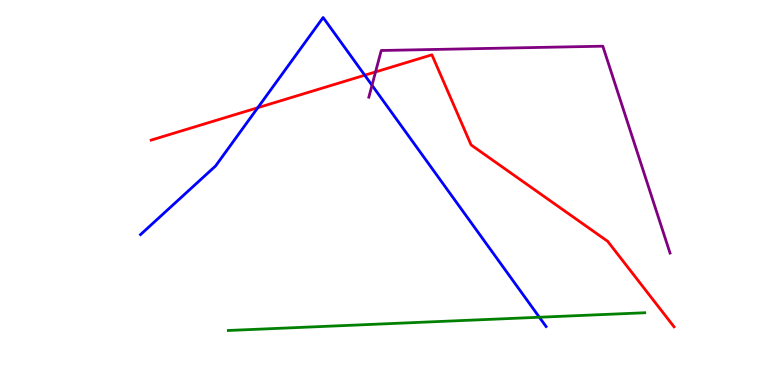[{'lines': ['blue', 'red'], 'intersections': [{'x': 3.33, 'y': 7.2}, {'x': 4.71, 'y': 8.05}]}, {'lines': ['green', 'red'], 'intersections': []}, {'lines': ['purple', 'red'], 'intersections': [{'x': 4.85, 'y': 8.13}]}, {'lines': ['blue', 'green'], 'intersections': [{'x': 6.96, 'y': 1.76}]}, {'lines': ['blue', 'purple'], 'intersections': [{'x': 4.8, 'y': 7.78}]}, {'lines': ['green', 'purple'], 'intersections': []}]